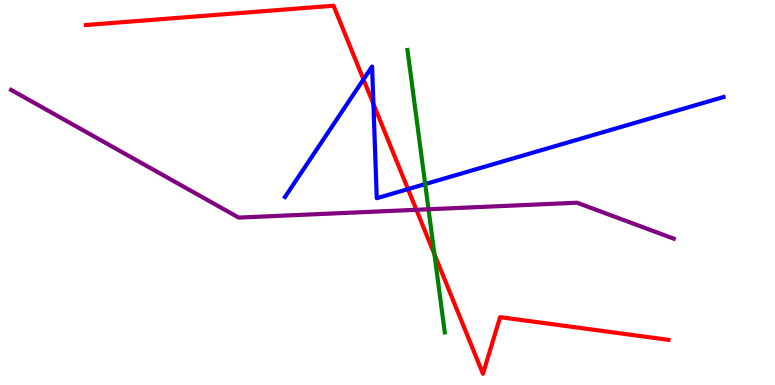[{'lines': ['blue', 'red'], 'intersections': [{'x': 4.69, 'y': 7.94}, {'x': 4.82, 'y': 7.3}, {'x': 5.26, 'y': 5.09}]}, {'lines': ['green', 'red'], 'intersections': [{'x': 5.61, 'y': 3.39}]}, {'lines': ['purple', 'red'], 'intersections': [{'x': 5.37, 'y': 4.55}]}, {'lines': ['blue', 'green'], 'intersections': [{'x': 5.49, 'y': 5.22}]}, {'lines': ['blue', 'purple'], 'intersections': []}, {'lines': ['green', 'purple'], 'intersections': [{'x': 5.53, 'y': 4.56}]}]